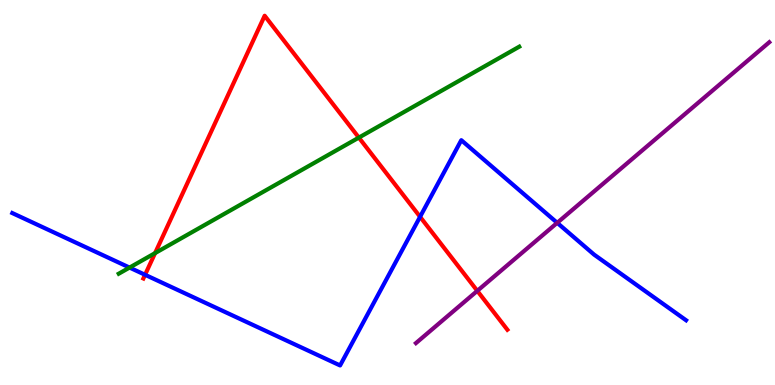[{'lines': ['blue', 'red'], 'intersections': [{'x': 1.87, 'y': 2.86}, {'x': 5.42, 'y': 4.37}]}, {'lines': ['green', 'red'], 'intersections': [{'x': 2.0, 'y': 3.43}, {'x': 4.63, 'y': 6.43}]}, {'lines': ['purple', 'red'], 'intersections': [{'x': 6.16, 'y': 2.45}]}, {'lines': ['blue', 'green'], 'intersections': [{'x': 1.67, 'y': 3.05}]}, {'lines': ['blue', 'purple'], 'intersections': [{'x': 7.19, 'y': 4.21}]}, {'lines': ['green', 'purple'], 'intersections': []}]